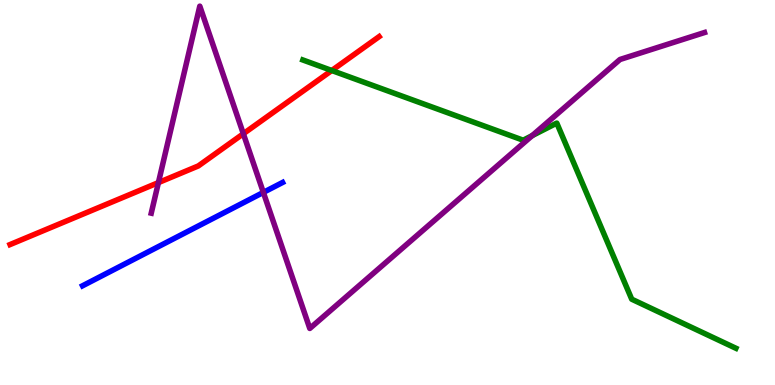[{'lines': ['blue', 'red'], 'intersections': []}, {'lines': ['green', 'red'], 'intersections': [{'x': 4.28, 'y': 8.17}]}, {'lines': ['purple', 'red'], 'intersections': [{'x': 2.04, 'y': 5.26}, {'x': 3.14, 'y': 6.53}]}, {'lines': ['blue', 'green'], 'intersections': []}, {'lines': ['blue', 'purple'], 'intersections': [{'x': 3.4, 'y': 5.0}]}, {'lines': ['green', 'purple'], 'intersections': [{'x': 6.87, 'y': 6.48}]}]